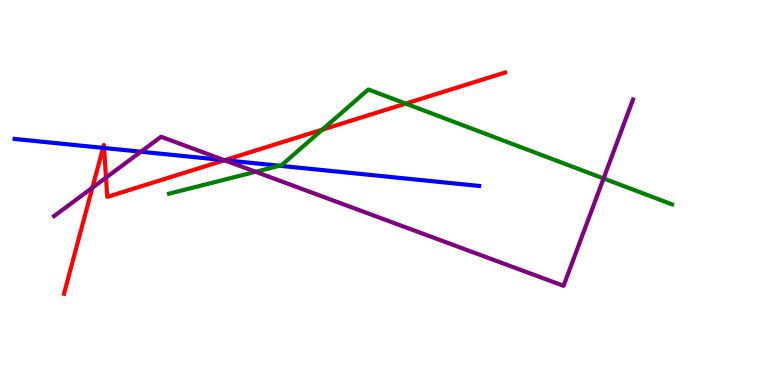[{'lines': ['blue', 'red'], 'intersections': [{'x': 1.33, 'y': 6.16}, {'x': 1.34, 'y': 6.16}, {'x': 2.9, 'y': 5.84}]}, {'lines': ['green', 'red'], 'intersections': [{'x': 4.16, 'y': 6.63}, {'x': 5.23, 'y': 7.31}]}, {'lines': ['purple', 'red'], 'intersections': [{'x': 1.19, 'y': 5.13}, {'x': 1.37, 'y': 5.39}, {'x': 2.9, 'y': 5.84}]}, {'lines': ['blue', 'green'], 'intersections': [{'x': 3.61, 'y': 5.69}]}, {'lines': ['blue', 'purple'], 'intersections': [{'x': 1.82, 'y': 6.06}, {'x': 2.89, 'y': 5.84}]}, {'lines': ['green', 'purple'], 'intersections': [{'x': 3.3, 'y': 5.54}, {'x': 7.79, 'y': 5.36}]}]